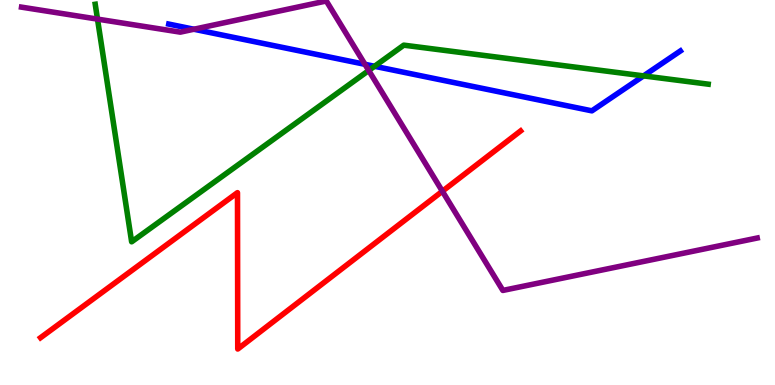[{'lines': ['blue', 'red'], 'intersections': []}, {'lines': ['green', 'red'], 'intersections': []}, {'lines': ['purple', 'red'], 'intersections': [{'x': 5.71, 'y': 5.03}]}, {'lines': ['blue', 'green'], 'intersections': [{'x': 4.83, 'y': 8.28}, {'x': 8.3, 'y': 8.03}]}, {'lines': ['blue', 'purple'], 'intersections': [{'x': 2.5, 'y': 9.24}, {'x': 4.71, 'y': 8.33}]}, {'lines': ['green', 'purple'], 'intersections': [{'x': 1.26, 'y': 9.5}, {'x': 4.76, 'y': 8.17}]}]